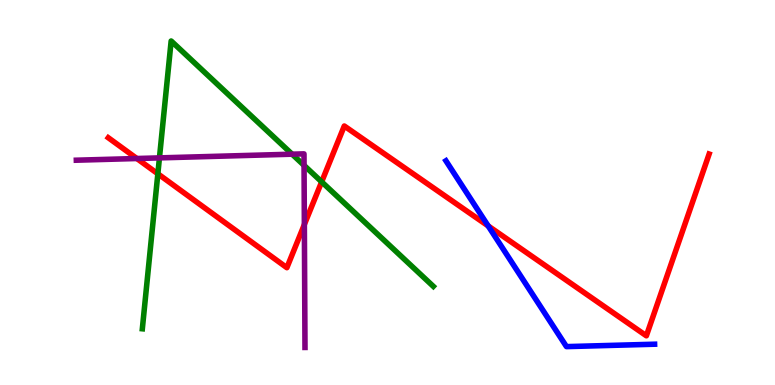[{'lines': ['blue', 'red'], 'intersections': [{'x': 6.3, 'y': 4.13}]}, {'lines': ['green', 'red'], 'intersections': [{'x': 2.04, 'y': 5.49}, {'x': 4.15, 'y': 5.28}]}, {'lines': ['purple', 'red'], 'intersections': [{'x': 1.77, 'y': 5.88}, {'x': 3.93, 'y': 4.17}]}, {'lines': ['blue', 'green'], 'intersections': []}, {'lines': ['blue', 'purple'], 'intersections': []}, {'lines': ['green', 'purple'], 'intersections': [{'x': 2.06, 'y': 5.9}, {'x': 3.77, 'y': 6.0}, {'x': 3.92, 'y': 5.7}]}]